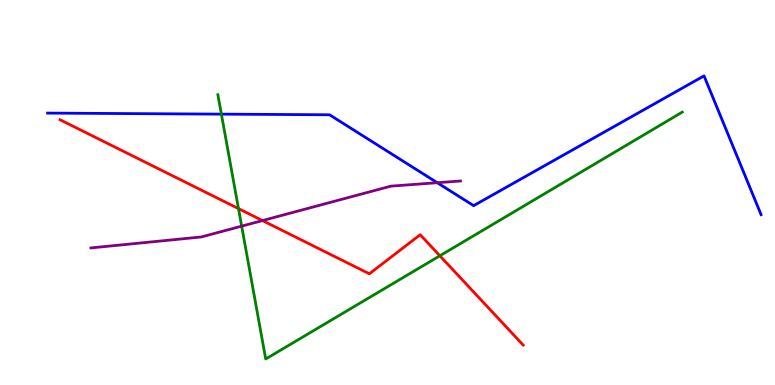[{'lines': ['blue', 'red'], 'intersections': []}, {'lines': ['green', 'red'], 'intersections': [{'x': 3.08, 'y': 4.58}, {'x': 5.68, 'y': 3.36}]}, {'lines': ['purple', 'red'], 'intersections': [{'x': 3.39, 'y': 4.27}]}, {'lines': ['blue', 'green'], 'intersections': [{'x': 2.86, 'y': 7.04}]}, {'lines': ['blue', 'purple'], 'intersections': [{'x': 5.64, 'y': 5.25}]}, {'lines': ['green', 'purple'], 'intersections': [{'x': 3.12, 'y': 4.13}]}]